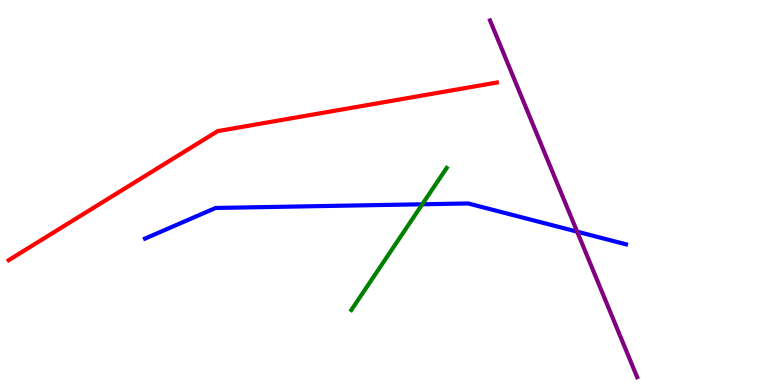[{'lines': ['blue', 'red'], 'intersections': []}, {'lines': ['green', 'red'], 'intersections': []}, {'lines': ['purple', 'red'], 'intersections': []}, {'lines': ['blue', 'green'], 'intersections': [{'x': 5.45, 'y': 4.69}]}, {'lines': ['blue', 'purple'], 'intersections': [{'x': 7.45, 'y': 3.98}]}, {'lines': ['green', 'purple'], 'intersections': []}]